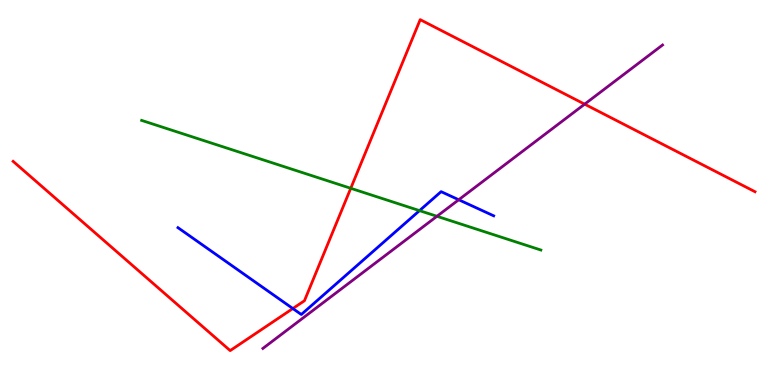[{'lines': ['blue', 'red'], 'intersections': [{'x': 3.78, 'y': 1.99}]}, {'lines': ['green', 'red'], 'intersections': [{'x': 4.53, 'y': 5.11}]}, {'lines': ['purple', 'red'], 'intersections': [{'x': 7.54, 'y': 7.29}]}, {'lines': ['blue', 'green'], 'intersections': [{'x': 5.41, 'y': 4.53}]}, {'lines': ['blue', 'purple'], 'intersections': [{'x': 5.92, 'y': 4.81}]}, {'lines': ['green', 'purple'], 'intersections': [{'x': 5.64, 'y': 4.38}]}]